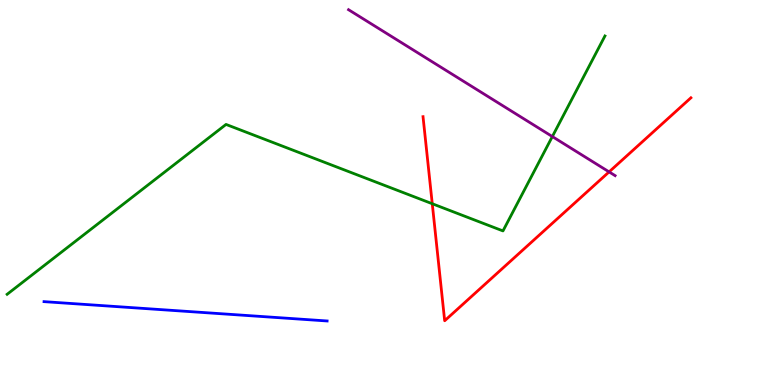[{'lines': ['blue', 'red'], 'intersections': []}, {'lines': ['green', 'red'], 'intersections': [{'x': 5.58, 'y': 4.71}]}, {'lines': ['purple', 'red'], 'intersections': [{'x': 7.86, 'y': 5.54}]}, {'lines': ['blue', 'green'], 'intersections': []}, {'lines': ['blue', 'purple'], 'intersections': []}, {'lines': ['green', 'purple'], 'intersections': [{'x': 7.13, 'y': 6.45}]}]